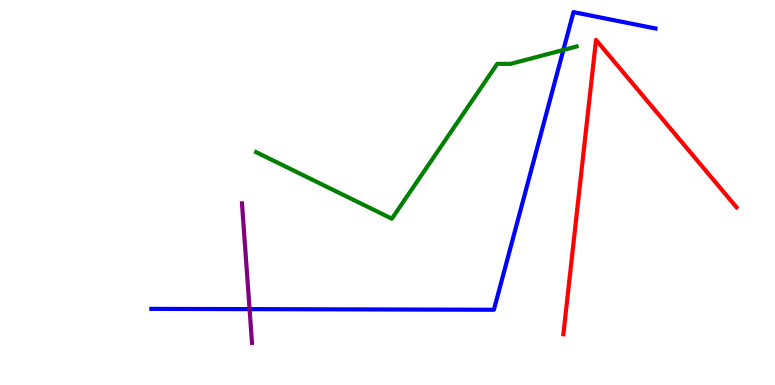[{'lines': ['blue', 'red'], 'intersections': []}, {'lines': ['green', 'red'], 'intersections': []}, {'lines': ['purple', 'red'], 'intersections': []}, {'lines': ['blue', 'green'], 'intersections': [{'x': 7.27, 'y': 8.7}]}, {'lines': ['blue', 'purple'], 'intersections': [{'x': 3.22, 'y': 1.97}]}, {'lines': ['green', 'purple'], 'intersections': []}]